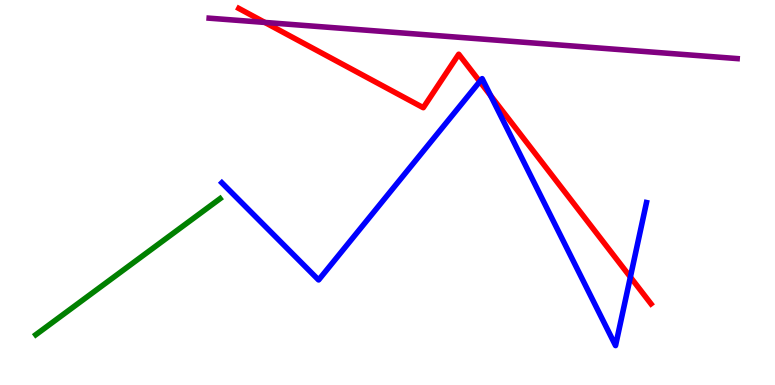[{'lines': ['blue', 'red'], 'intersections': [{'x': 6.19, 'y': 7.88}, {'x': 6.33, 'y': 7.52}, {'x': 8.13, 'y': 2.8}]}, {'lines': ['green', 'red'], 'intersections': []}, {'lines': ['purple', 'red'], 'intersections': [{'x': 3.42, 'y': 9.42}]}, {'lines': ['blue', 'green'], 'intersections': []}, {'lines': ['blue', 'purple'], 'intersections': []}, {'lines': ['green', 'purple'], 'intersections': []}]